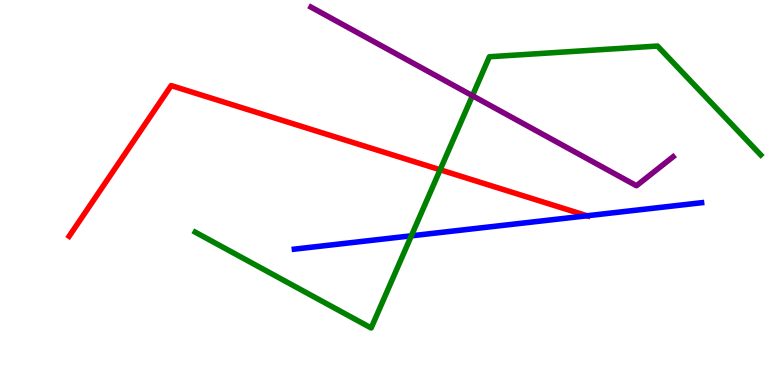[{'lines': ['blue', 'red'], 'intersections': [{'x': 7.58, 'y': 4.4}]}, {'lines': ['green', 'red'], 'intersections': [{'x': 5.68, 'y': 5.59}]}, {'lines': ['purple', 'red'], 'intersections': []}, {'lines': ['blue', 'green'], 'intersections': [{'x': 5.31, 'y': 3.88}]}, {'lines': ['blue', 'purple'], 'intersections': []}, {'lines': ['green', 'purple'], 'intersections': [{'x': 6.1, 'y': 7.51}]}]